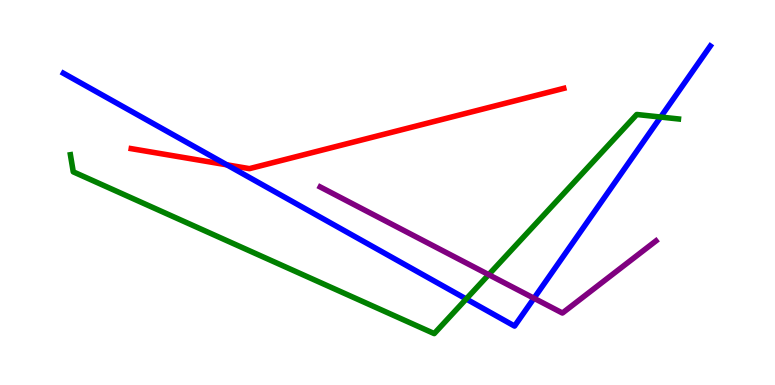[{'lines': ['blue', 'red'], 'intersections': [{'x': 2.93, 'y': 5.72}]}, {'lines': ['green', 'red'], 'intersections': []}, {'lines': ['purple', 'red'], 'intersections': []}, {'lines': ['blue', 'green'], 'intersections': [{'x': 6.02, 'y': 2.23}, {'x': 8.52, 'y': 6.96}]}, {'lines': ['blue', 'purple'], 'intersections': [{'x': 6.89, 'y': 2.25}]}, {'lines': ['green', 'purple'], 'intersections': [{'x': 6.31, 'y': 2.87}]}]